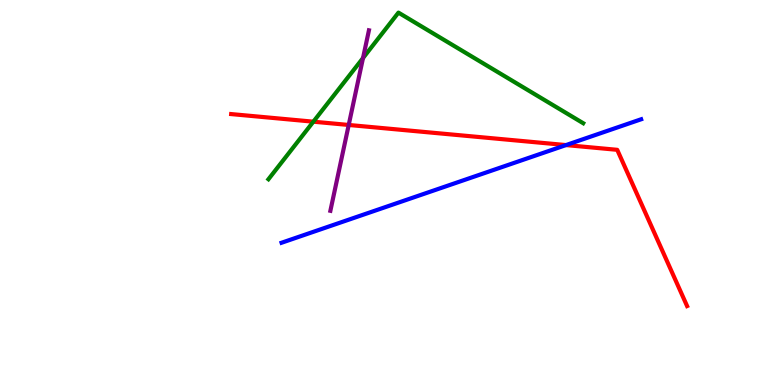[{'lines': ['blue', 'red'], 'intersections': [{'x': 7.3, 'y': 6.23}]}, {'lines': ['green', 'red'], 'intersections': [{'x': 4.04, 'y': 6.84}]}, {'lines': ['purple', 'red'], 'intersections': [{'x': 4.5, 'y': 6.75}]}, {'lines': ['blue', 'green'], 'intersections': []}, {'lines': ['blue', 'purple'], 'intersections': []}, {'lines': ['green', 'purple'], 'intersections': [{'x': 4.68, 'y': 8.49}]}]